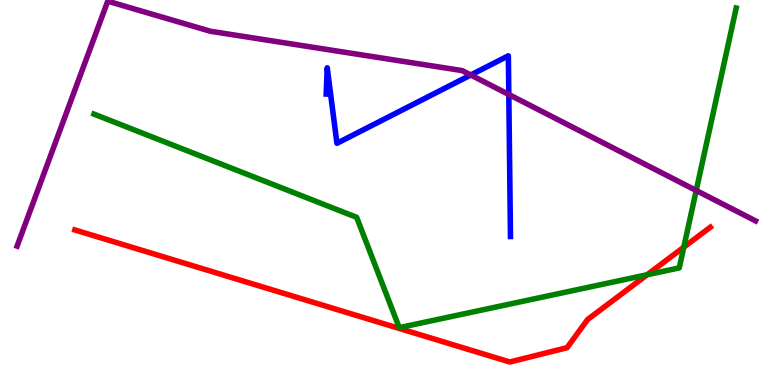[{'lines': ['blue', 'red'], 'intersections': []}, {'lines': ['green', 'red'], 'intersections': [{'x': 8.35, 'y': 2.86}, {'x': 8.82, 'y': 3.58}]}, {'lines': ['purple', 'red'], 'intersections': []}, {'lines': ['blue', 'green'], 'intersections': []}, {'lines': ['blue', 'purple'], 'intersections': [{'x': 6.07, 'y': 8.05}, {'x': 6.57, 'y': 7.55}]}, {'lines': ['green', 'purple'], 'intersections': [{'x': 8.98, 'y': 5.05}]}]